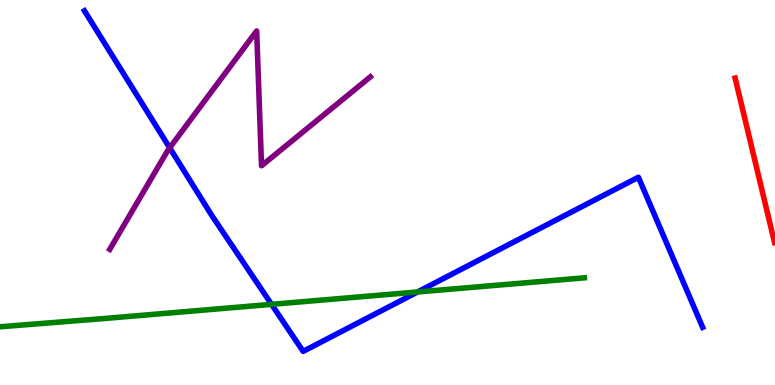[{'lines': ['blue', 'red'], 'intersections': []}, {'lines': ['green', 'red'], 'intersections': []}, {'lines': ['purple', 'red'], 'intersections': []}, {'lines': ['blue', 'green'], 'intersections': [{'x': 3.5, 'y': 2.1}, {'x': 5.39, 'y': 2.42}]}, {'lines': ['blue', 'purple'], 'intersections': [{'x': 2.19, 'y': 6.16}]}, {'lines': ['green', 'purple'], 'intersections': []}]